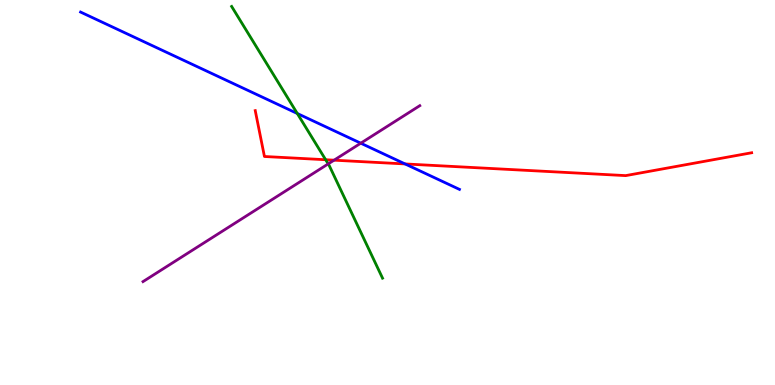[{'lines': ['blue', 'red'], 'intersections': [{'x': 5.23, 'y': 5.74}]}, {'lines': ['green', 'red'], 'intersections': [{'x': 4.2, 'y': 5.85}]}, {'lines': ['purple', 'red'], 'intersections': [{'x': 4.31, 'y': 5.84}]}, {'lines': ['blue', 'green'], 'intersections': [{'x': 3.84, 'y': 7.05}]}, {'lines': ['blue', 'purple'], 'intersections': [{'x': 4.66, 'y': 6.28}]}, {'lines': ['green', 'purple'], 'intersections': [{'x': 4.23, 'y': 5.74}]}]